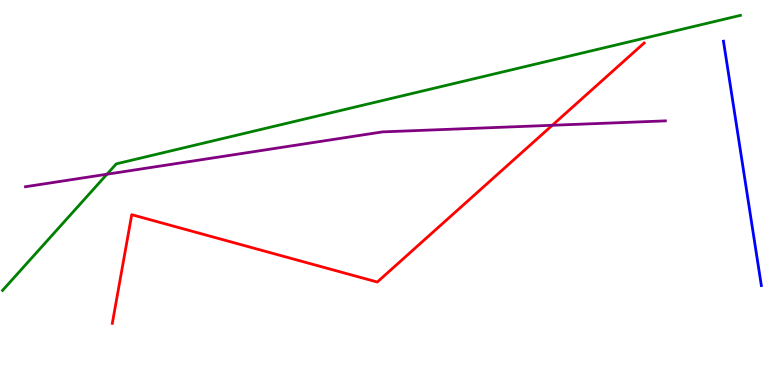[{'lines': ['blue', 'red'], 'intersections': []}, {'lines': ['green', 'red'], 'intersections': []}, {'lines': ['purple', 'red'], 'intersections': [{'x': 7.13, 'y': 6.75}]}, {'lines': ['blue', 'green'], 'intersections': []}, {'lines': ['blue', 'purple'], 'intersections': []}, {'lines': ['green', 'purple'], 'intersections': [{'x': 1.38, 'y': 5.47}]}]